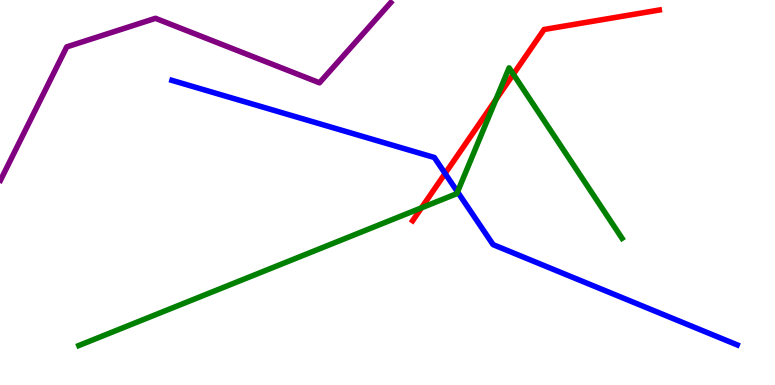[{'lines': ['blue', 'red'], 'intersections': [{'x': 5.74, 'y': 5.49}]}, {'lines': ['green', 'red'], 'intersections': [{'x': 5.44, 'y': 4.6}, {'x': 6.4, 'y': 7.41}, {'x': 6.62, 'y': 8.07}]}, {'lines': ['purple', 'red'], 'intersections': []}, {'lines': ['blue', 'green'], 'intersections': [{'x': 5.9, 'y': 5.02}]}, {'lines': ['blue', 'purple'], 'intersections': []}, {'lines': ['green', 'purple'], 'intersections': []}]